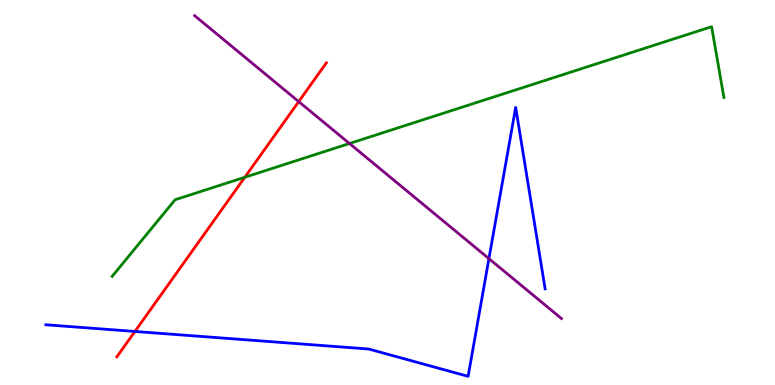[{'lines': ['blue', 'red'], 'intersections': [{'x': 1.74, 'y': 1.39}]}, {'lines': ['green', 'red'], 'intersections': [{'x': 3.16, 'y': 5.4}]}, {'lines': ['purple', 'red'], 'intersections': [{'x': 3.85, 'y': 7.36}]}, {'lines': ['blue', 'green'], 'intersections': []}, {'lines': ['blue', 'purple'], 'intersections': [{'x': 6.31, 'y': 3.28}]}, {'lines': ['green', 'purple'], 'intersections': [{'x': 4.51, 'y': 6.27}]}]